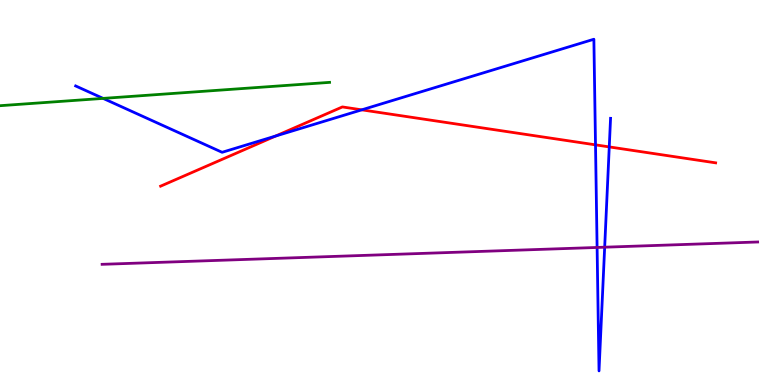[{'lines': ['blue', 'red'], 'intersections': [{'x': 3.56, 'y': 6.47}, {'x': 4.67, 'y': 7.15}, {'x': 7.68, 'y': 6.24}, {'x': 7.86, 'y': 6.18}]}, {'lines': ['green', 'red'], 'intersections': []}, {'lines': ['purple', 'red'], 'intersections': []}, {'lines': ['blue', 'green'], 'intersections': [{'x': 1.33, 'y': 7.44}]}, {'lines': ['blue', 'purple'], 'intersections': [{'x': 7.7, 'y': 3.57}, {'x': 7.8, 'y': 3.58}]}, {'lines': ['green', 'purple'], 'intersections': []}]